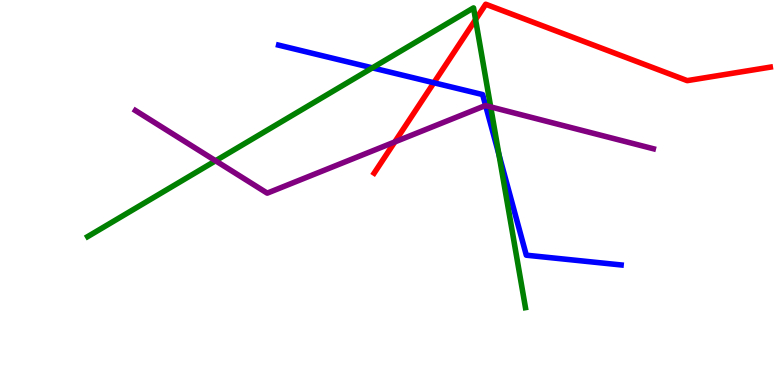[{'lines': ['blue', 'red'], 'intersections': [{'x': 5.6, 'y': 7.85}]}, {'lines': ['green', 'red'], 'intersections': [{'x': 6.14, 'y': 9.49}]}, {'lines': ['purple', 'red'], 'intersections': [{'x': 5.09, 'y': 6.31}]}, {'lines': ['blue', 'green'], 'intersections': [{'x': 4.8, 'y': 8.24}, {'x': 6.44, 'y': 5.99}]}, {'lines': ['blue', 'purple'], 'intersections': [{'x': 6.27, 'y': 7.26}]}, {'lines': ['green', 'purple'], 'intersections': [{'x': 2.78, 'y': 5.82}, {'x': 6.33, 'y': 7.22}]}]